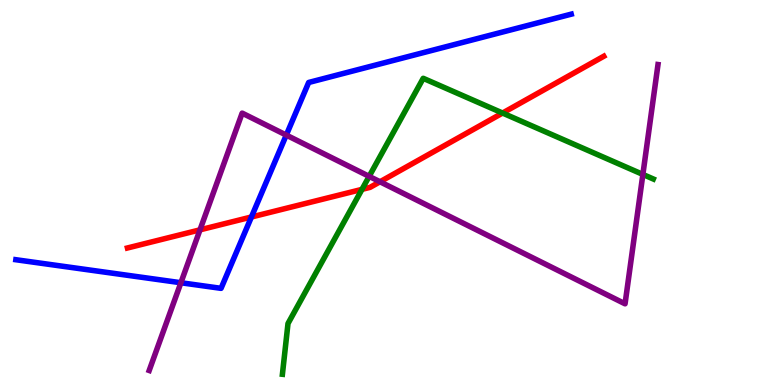[{'lines': ['blue', 'red'], 'intersections': [{'x': 3.24, 'y': 4.36}]}, {'lines': ['green', 'red'], 'intersections': [{'x': 4.67, 'y': 5.08}, {'x': 6.48, 'y': 7.06}]}, {'lines': ['purple', 'red'], 'intersections': [{'x': 2.58, 'y': 4.03}, {'x': 4.9, 'y': 5.28}]}, {'lines': ['blue', 'green'], 'intersections': []}, {'lines': ['blue', 'purple'], 'intersections': [{'x': 2.33, 'y': 2.66}, {'x': 3.69, 'y': 6.49}]}, {'lines': ['green', 'purple'], 'intersections': [{'x': 4.76, 'y': 5.42}, {'x': 8.3, 'y': 5.47}]}]